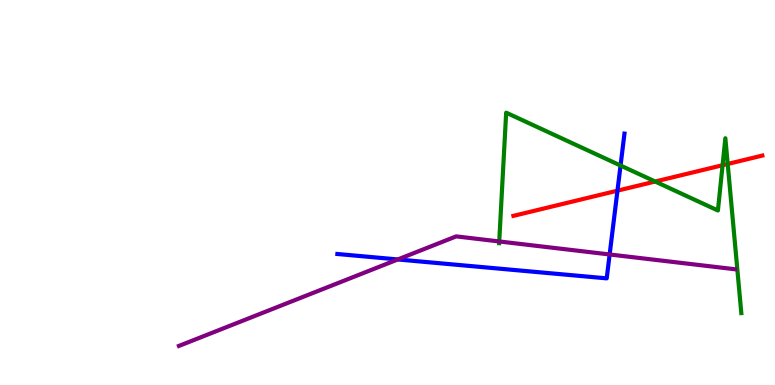[{'lines': ['blue', 'red'], 'intersections': [{'x': 7.97, 'y': 5.05}]}, {'lines': ['green', 'red'], 'intersections': [{'x': 8.45, 'y': 5.28}, {'x': 9.32, 'y': 5.71}, {'x': 9.39, 'y': 5.74}]}, {'lines': ['purple', 'red'], 'intersections': []}, {'lines': ['blue', 'green'], 'intersections': [{'x': 8.01, 'y': 5.7}]}, {'lines': ['blue', 'purple'], 'intersections': [{'x': 5.13, 'y': 3.26}, {'x': 7.87, 'y': 3.39}]}, {'lines': ['green', 'purple'], 'intersections': [{'x': 6.44, 'y': 3.73}]}]